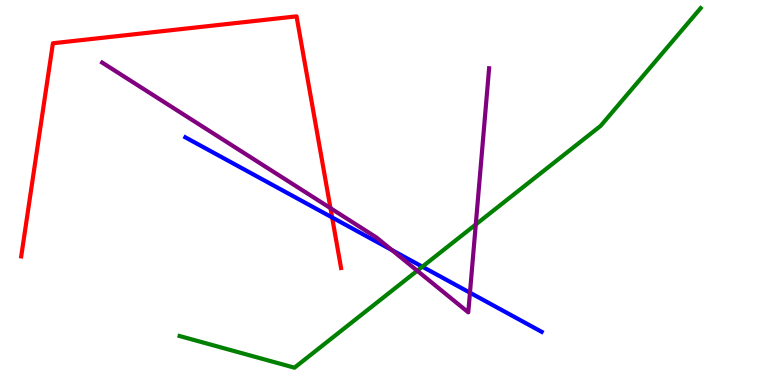[{'lines': ['blue', 'red'], 'intersections': [{'x': 4.29, 'y': 4.35}]}, {'lines': ['green', 'red'], 'intersections': []}, {'lines': ['purple', 'red'], 'intersections': [{'x': 4.26, 'y': 4.59}]}, {'lines': ['blue', 'green'], 'intersections': [{'x': 5.45, 'y': 3.07}]}, {'lines': ['blue', 'purple'], 'intersections': [{'x': 5.06, 'y': 3.51}, {'x': 6.06, 'y': 2.4}]}, {'lines': ['green', 'purple'], 'intersections': [{'x': 5.38, 'y': 2.97}, {'x': 6.14, 'y': 4.17}]}]